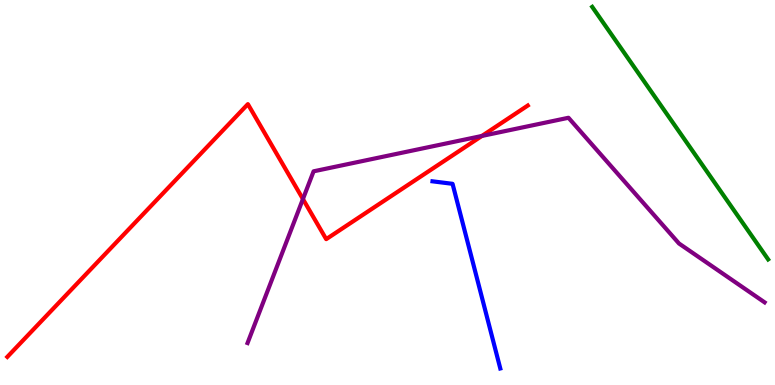[{'lines': ['blue', 'red'], 'intersections': []}, {'lines': ['green', 'red'], 'intersections': []}, {'lines': ['purple', 'red'], 'intersections': [{'x': 3.91, 'y': 4.83}, {'x': 6.22, 'y': 6.47}]}, {'lines': ['blue', 'green'], 'intersections': []}, {'lines': ['blue', 'purple'], 'intersections': []}, {'lines': ['green', 'purple'], 'intersections': []}]